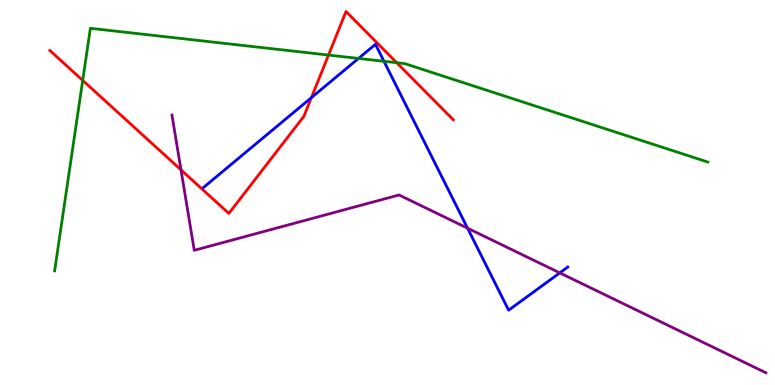[{'lines': ['blue', 'red'], 'intersections': [{'x': 4.02, 'y': 7.46}]}, {'lines': ['green', 'red'], 'intersections': [{'x': 1.07, 'y': 7.91}, {'x': 4.24, 'y': 8.57}, {'x': 5.12, 'y': 8.37}]}, {'lines': ['purple', 'red'], 'intersections': [{'x': 2.34, 'y': 5.59}]}, {'lines': ['blue', 'green'], 'intersections': [{'x': 4.63, 'y': 8.48}, {'x': 4.95, 'y': 8.41}]}, {'lines': ['blue', 'purple'], 'intersections': [{'x': 6.03, 'y': 4.07}, {'x': 7.22, 'y': 2.91}]}, {'lines': ['green', 'purple'], 'intersections': []}]